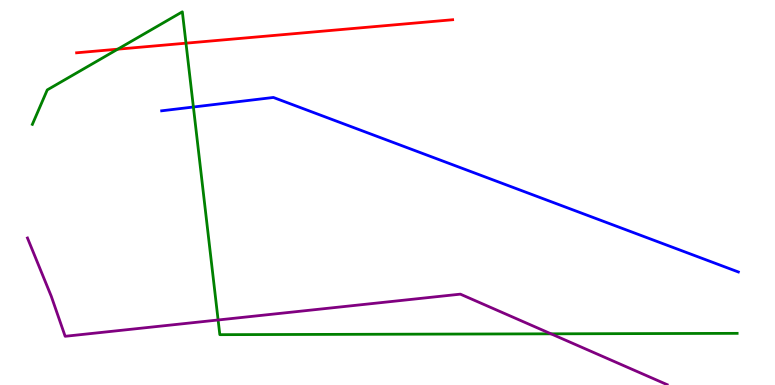[{'lines': ['blue', 'red'], 'intersections': []}, {'lines': ['green', 'red'], 'intersections': [{'x': 1.52, 'y': 8.72}, {'x': 2.4, 'y': 8.88}]}, {'lines': ['purple', 'red'], 'intersections': []}, {'lines': ['blue', 'green'], 'intersections': [{'x': 2.5, 'y': 7.22}]}, {'lines': ['blue', 'purple'], 'intersections': []}, {'lines': ['green', 'purple'], 'intersections': [{'x': 2.81, 'y': 1.69}, {'x': 7.11, 'y': 1.33}]}]